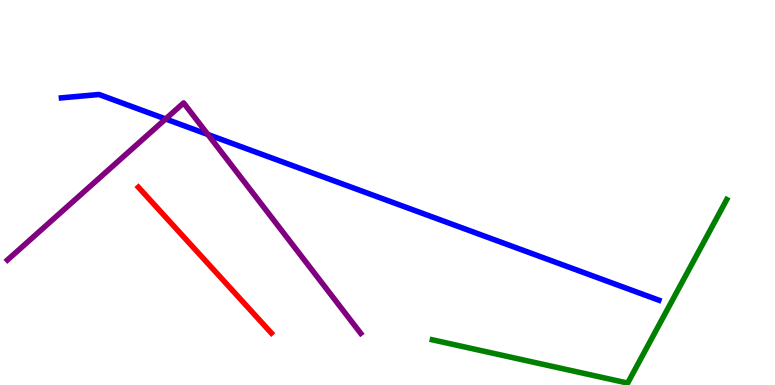[{'lines': ['blue', 'red'], 'intersections': []}, {'lines': ['green', 'red'], 'intersections': []}, {'lines': ['purple', 'red'], 'intersections': []}, {'lines': ['blue', 'green'], 'intersections': []}, {'lines': ['blue', 'purple'], 'intersections': [{'x': 2.14, 'y': 6.91}, {'x': 2.68, 'y': 6.51}]}, {'lines': ['green', 'purple'], 'intersections': []}]